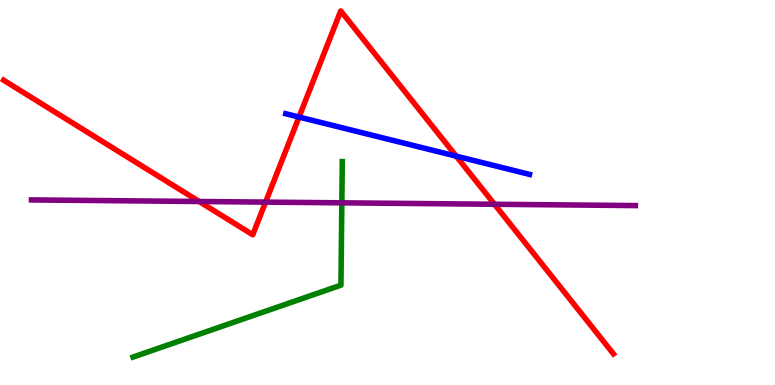[{'lines': ['blue', 'red'], 'intersections': [{'x': 3.86, 'y': 6.96}, {'x': 5.89, 'y': 5.94}]}, {'lines': ['green', 'red'], 'intersections': []}, {'lines': ['purple', 'red'], 'intersections': [{'x': 2.57, 'y': 4.77}, {'x': 3.43, 'y': 4.75}, {'x': 6.38, 'y': 4.69}]}, {'lines': ['blue', 'green'], 'intersections': []}, {'lines': ['blue', 'purple'], 'intersections': []}, {'lines': ['green', 'purple'], 'intersections': [{'x': 4.41, 'y': 4.73}]}]